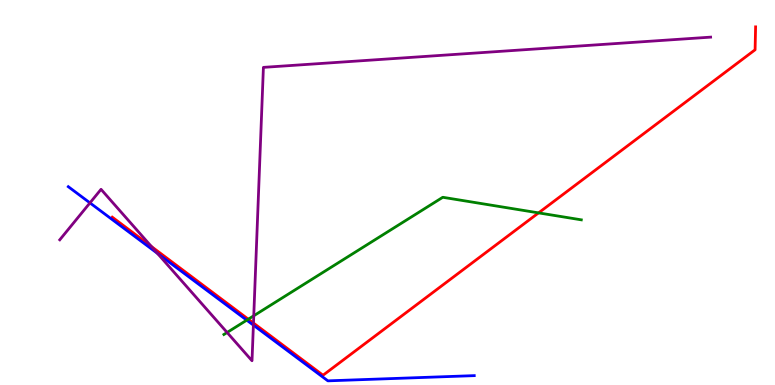[{'lines': ['blue', 'red'], 'intersections': []}, {'lines': ['green', 'red'], 'intersections': [{'x': 3.2, 'y': 1.71}, {'x': 6.95, 'y': 4.47}]}, {'lines': ['purple', 'red'], 'intersections': [{'x': 1.95, 'y': 3.6}, {'x': 3.27, 'y': 1.61}]}, {'lines': ['blue', 'green'], 'intersections': [{'x': 3.18, 'y': 1.68}]}, {'lines': ['blue', 'purple'], 'intersections': [{'x': 1.16, 'y': 4.73}, {'x': 2.03, 'y': 3.42}, {'x': 3.27, 'y': 1.55}]}, {'lines': ['green', 'purple'], 'intersections': [{'x': 2.93, 'y': 1.36}, {'x': 3.27, 'y': 1.8}]}]